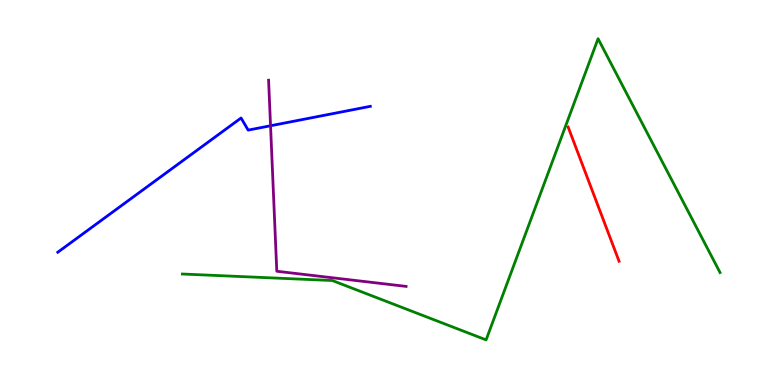[{'lines': ['blue', 'red'], 'intersections': []}, {'lines': ['green', 'red'], 'intersections': []}, {'lines': ['purple', 'red'], 'intersections': []}, {'lines': ['blue', 'green'], 'intersections': []}, {'lines': ['blue', 'purple'], 'intersections': [{'x': 3.49, 'y': 6.73}]}, {'lines': ['green', 'purple'], 'intersections': []}]